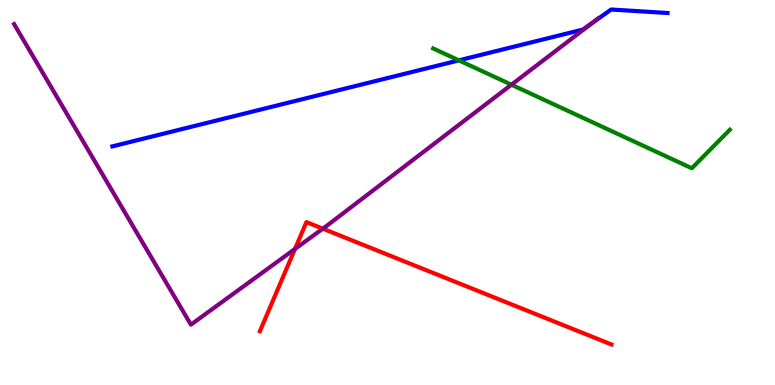[{'lines': ['blue', 'red'], 'intersections': []}, {'lines': ['green', 'red'], 'intersections': []}, {'lines': ['purple', 'red'], 'intersections': [{'x': 3.81, 'y': 3.53}, {'x': 4.17, 'y': 4.06}]}, {'lines': ['blue', 'green'], 'intersections': [{'x': 5.92, 'y': 8.43}]}, {'lines': ['blue', 'purple'], 'intersections': [{'x': 7.64, 'y': 9.4}]}, {'lines': ['green', 'purple'], 'intersections': [{'x': 6.6, 'y': 7.8}]}]